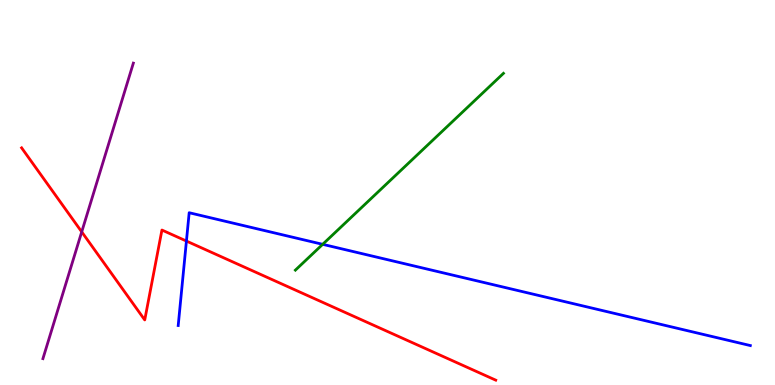[{'lines': ['blue', 'red'], 'intersections': [{'x': 2.41, 'y': 3.74}]}, {'lines': ['green', 'red'], 'intersections': []}, {'lines': ['purple', 'red'], 'intersections': [{'x': 1.05, 'y': 3.98}]}, {'lines': ['blue', 'green'], 'intersections': [{'x': 4.16, 'y': 3.65}]}, {'lines': ['blue', 'purple'], 'intersections': []}, {'lines': ['green', 'purple'], 'intersections': []}]